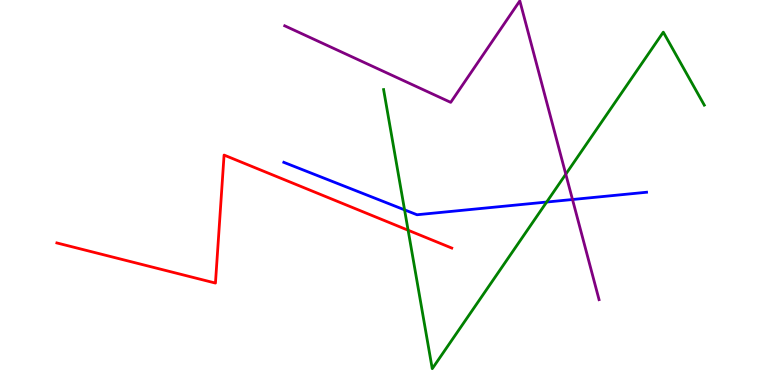[{'lines': ['blue', 'red'], 'intersections': []}, {'lines': ['green', 'red'], 'intersections': [{'x': 5.27, 'y': 4.02}]}, {'lines': ['purple', 'red'], 'intersections': []}, {'lines': ['blue', 'green'], 'intersections': [{'x': 5.22, 'y': 4.55}, {'x': 7.05, 'y': 4.75}]}, {'lines': ['blue', 'purple'], 'intersections': [{'x': 7.39, 'y': 4.82}]}, {'lines': ['green', 'purple'], 'intersections': [{'x': 7.3, 'y': 5.48}]}]